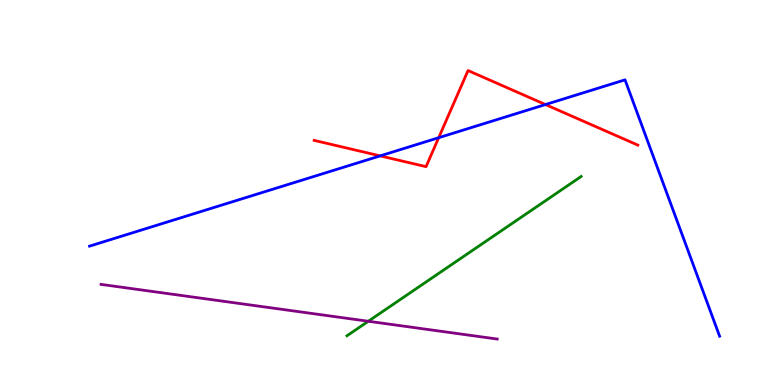[{'lines': ['blue', 'red'], 'intersections': [{'x': 4.91, 'y': 5.95}, {'x': 5.66, 'y': 6.42}, {'x': 7.04, 'y': 7.28}]}, {'lines': ['green', 'red'], 'intersections': []}, {'lines': ['purple', 'red'], 'intersections': []}, {'lines': ['blue', 'green'], 'intersections': []}, {'lines': ['blue', 'purple'], 'intersections': []}, {'lines': ['green', 'purple'], 'intersections': [{'x': 4.75, 'y': 1.66}]}]